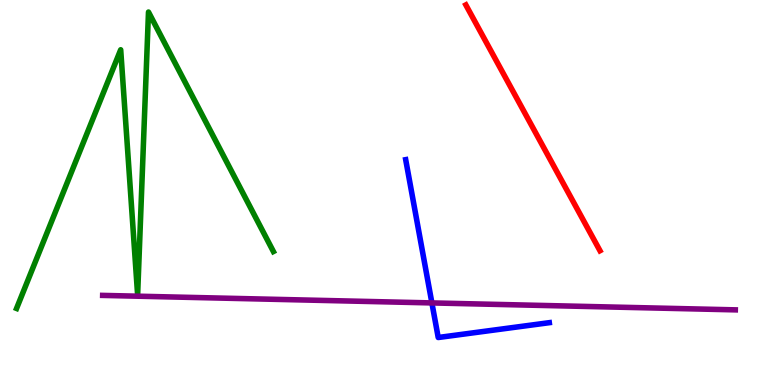[{'lines': ['blue', 'red'], 'intersections': []}, {'lines': ['green', 'red'], 'intersections': []}, {'lines': ['purple', 'red'], 'intersections': []}, {'lines': ['blue', 'green'], 'intersections': []}, {'lines': ['blue', 'purple'], 'intersections': [{'x': 5.57, 'y': 2.13}]}, {'lines': ['green', 'purple'], 'intersections': []}]